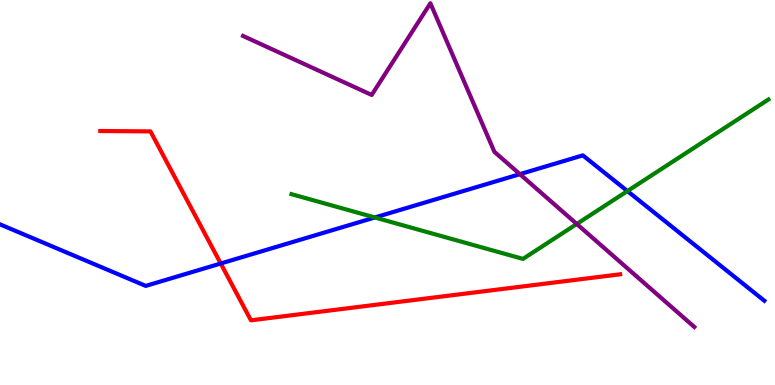[{'lines': ['blue', 'red'], 'intersections': [{'x': 2.85, 'y': 3.16}]}, {'lines': ['green', 'red'], 'intersections': []}, {'lines': ['purple', 'red'], 'intersections': []}, {'lines': ['blue', 'green'], 'intersections': [{'x': 4.84, 'y': 4.35}, {'x': 8.1, 'y': 5.04}]}, {'lines': ['blue', 'purple'], 'intersections': [{'x': 6.71, 'y': 5.48}]}, {'lines': ['green', 'purple'], 'intersections': [{'x': 7.44, 'y': 4.18}]}]